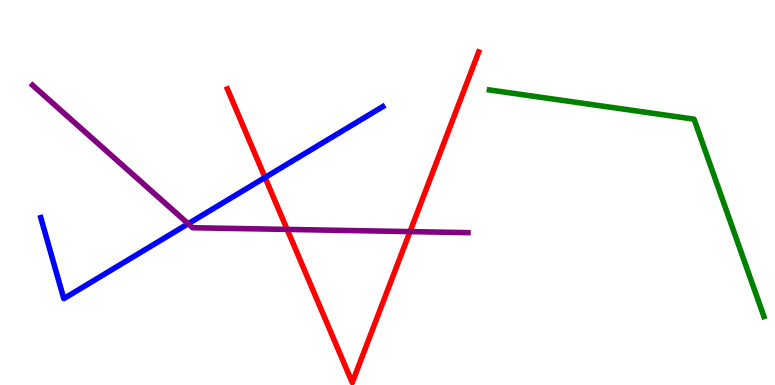[{'lines': ['blue', 'red'], 'intersections': [{'x': 3.42, 'y': 5.39}]}, {'lines': ['green', 'red'], 'intersections': []}, {'lines': ['purple', 'red'], 'intersections': [{'x': 3.7, 'y': 4.04}, {'x': 5.29, 'y': 3.98}]}, {'lines': ['blue', 'green'], 'intersections': []}, {'lines': ['blue', 'purple'], 'intersections': [{'x': 2.43, 'y': 4.19}]}, {'lines': ['green', 'purple'], 'intersections': []}]